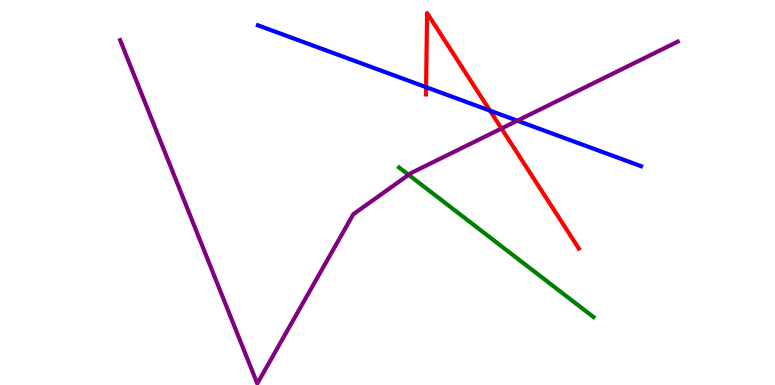[{'lines': ['blue', 'red'], 'intersections': [{'x': 5.5, 'y': 7.74}, {'x': 6.32, 'y': 7.13}]}, {'lines': ['green', 'red'], 'intersections': []}, {'lines': ['purple', 'red'], 'intersections': [{'x': 6.47, 'y': 6.66}]}, {'lines': ['blue', 'green'], 'intersections': []}, {'lines': ['blue', 'purple'], 'intersections': [{'x': 6.68, 'y': 6.87}]}, {'lines': ['green', 'purple'], 'intersections': [{'x': 5.27, 'y': 5.46}]}]